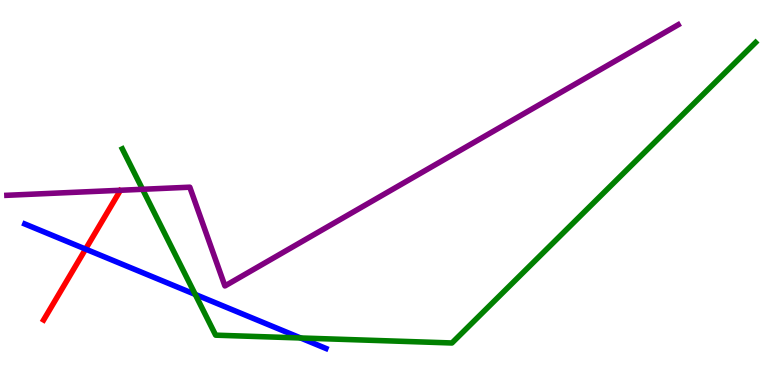[{'lines': ['blue', 'red'], 'intersections': [{'x': 1.1, 'y': 3.53}]}, {'lines': ['green', 'red'], 'intersections': []}, {'lines': ['purple', 'red'], 'intersections': []}, {'lines': ['blue', 'green'], 'intersections': [{'x': 2.52, 'y': 2.35}, {'x': 3.88, 'y': 1.22}]}, {'lines': ['blue', 'purple'], 'intersections': []}, {'lines': ['green', 'purple'], 'intersections': [{'x': 1.84, 'y': 5.08}]}]